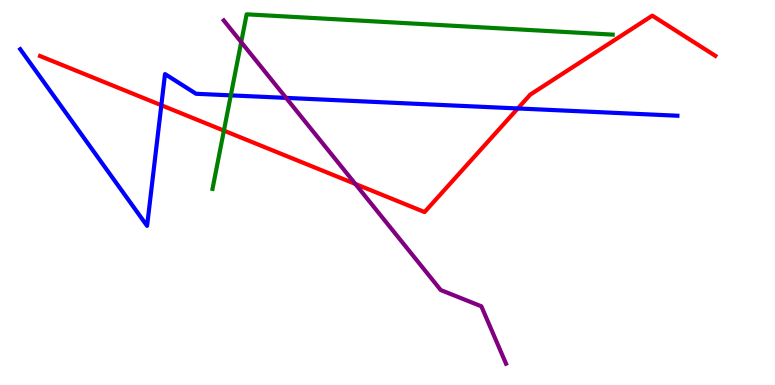[{'lines': ['blue', 'red'], 'intersections': [{'x': 2.08, 'y': 7.27}, {'x': 6.68, 'y': 7.18}]}, {'lines': ['green', 'red'], 'intersections': [{'x': 2.89, 'y': 6.61}]}, {'lines': ['purple', 'red'], 'intersections': [{'x': 4.59, 'y': 5.22}]}, {'lines': ['blue', 'green'], 'intersections': [{'x': 2.98, 'y': 7.52}]}, {'lines': ['blue', 'purple'], 'intersections': [{'x': 3.69, 'y': 7.46}]}, {'lines': ['green', 'purple'], 'intersections': [{'x': 3.11, 'y': 8.91}]}]